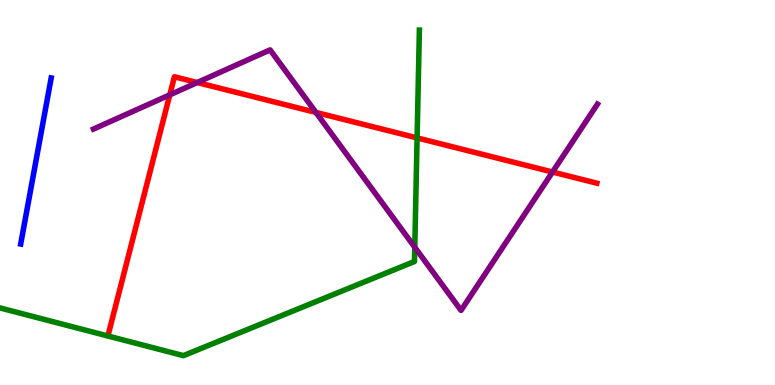[{'lines': ['blue', 'red'], 'intersections': []}, {'lines': ['green', 'red'], 'intersections': [{'x': 5.38, 'y': 6.42}]}, {'lines': ['purple', 'red'], 'intersections': [{'x': 2.19, 'y': 7.54}, {'x': 2.55, 'y': 7.86}, {'x': 4.08, 'y': 7.08}, {'x': 7.13, 'y': 5.53}]}, {'lines': ['blue', 'green'], 'intersections': []}, {'lines': ['blue', 'purple'], 'intersections': []}, {'lines': ['green', 'purple'], 'intersections': [{'x': 5.35, 'y': 3.58}]}]